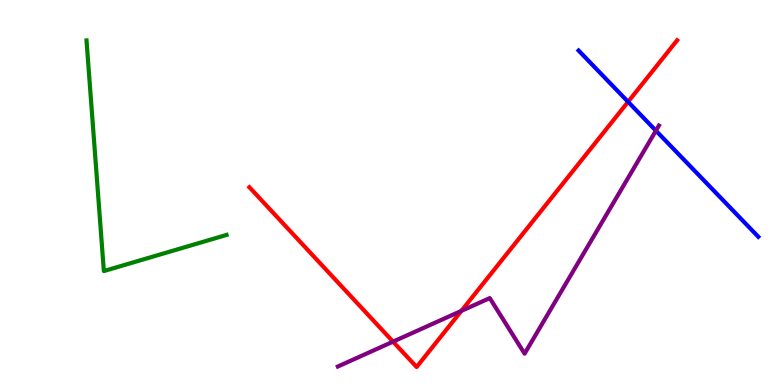[{'lines': ['blue', 'red'], 'intersections': [{'x': 8.1, 'y': 7.36}]}, {'lines': ['green', 'red'], 'intersections': []}, {'lines': ['purple', 'red'], 'intersections': [{'x': 5.07, 'y': 1.13}, {'x': 5.95, 'y': 1.93}]}, {'lines': ['blue', 'green'], 'intersections': []}, {'lines': ['blue', 'purple'], 'intersections': [{'x': 8.46, 'y': 6.61}]}, {'lines': ['green', 'purple'], 'intersections': []}]